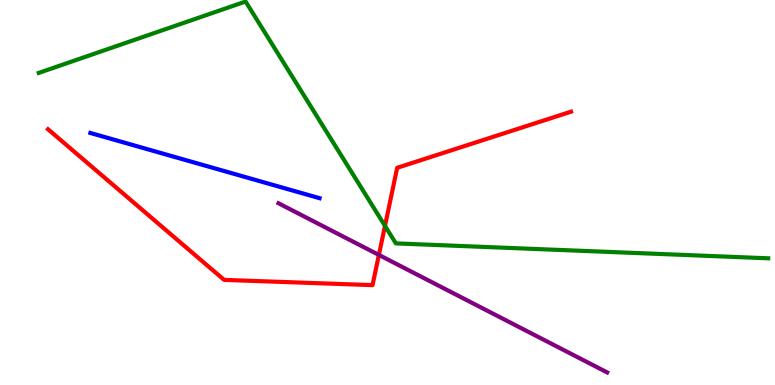[{'lines': ['blue', 'red'], 'intersections': []}, {'lines': ['green', 'red'], 'intersections': [{'x': 4.97, 'y': 4.13}]}, {'lines': ['purple', 'red'], 'intersections': [{'x': 4.89, 'y': 3.38}]}, {'lines': ['blue', 'green'], 'intersections': []}, {'lines': ['blue', 'purple'], 'intersections': []}, {'lines': ['green', 'purple'], 'intersections': []}]